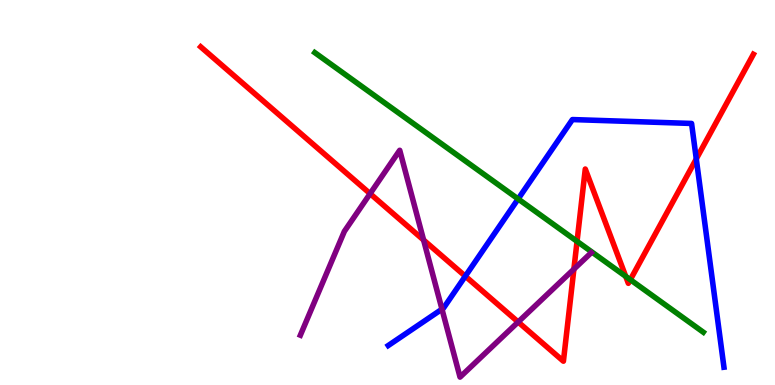[{'lines': ['blue', 'red'], 'intersections': [{'x': 6.0, 'y': 2.83}, {'x': 8.98, 'y': 5.87}]}, {'lines': ['green', 'red'], 'intersections': [{'x': 7.45, 'y': 3.73}, {'x': 8.07, 'y': 2.82}, {'x': 8.13, 'y': 2.74}]}, {'lines': ['purple', 'red'], 'intersections': [{'x': 4.78, 'y': 4.97}, {'x': 5.47, 'y': 3.77}, {'x': 6.69, 'y': 1.64}, {'x': 7.41, 'y': 3.01}]}, {'lines': ['blue', 'green'], 'intersections': [{'x': 6.69, 'y': 4.83}]}, {'lines': ['blue', 'purple'], 'intersections': [{'x': 5.7, 'y': 1.97}]}, {'lines': ['green', 'purple'], 'intersections': []}]